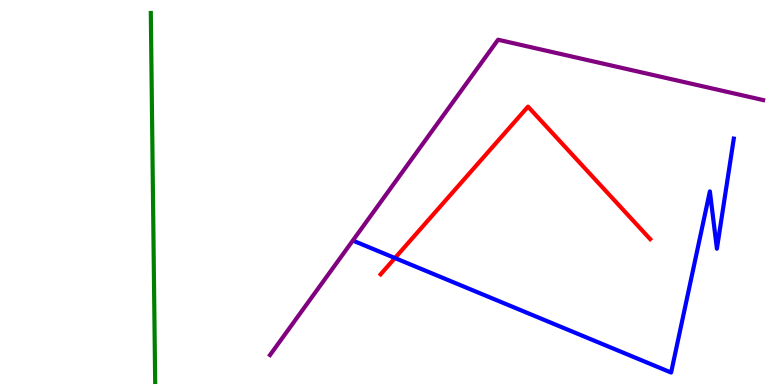[{'lines': ['blue', 'red'], 'intersections': [{'x': 5.1, 'y': 3.3}]}, {'lines': ['green', 'red'], 'intersections': []}, {'lines': ['purple', 'red'], 'intersections': []}, {'lines': ['blue', 'green'], 'intersections': []}, {'lines': ['blue', 'purple'], 'intersections': []}, {'lines': ['green', 'purple'], 'intersections': []}]